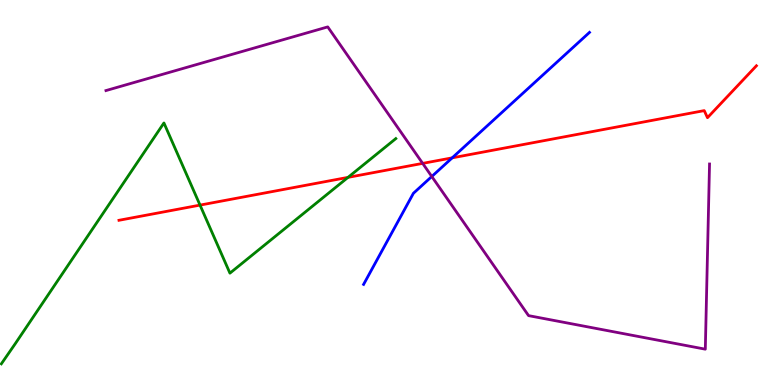[{'lines': ['blue', 'red'], 'intersections': [{'x': 5.83, 'y': 5.9}]}, {'lines': ['green', 'red'], 'intersections': [{'x': 2.58, 'y': 4.67}, {'x': 4.49, 'y': 5.39}]}, {'lines': ['purple', 'red'], 'intersections': [{'x': 5.45, 'y': 5.76}]}, {'lines': ['blue', 'green'], 'intersections': []}, {'lines': ['blue', 'purple'], 'intersections': [{'x': 5.57, 'y': 5.42}]}, {'lines': ['green', 'purple'], 'intersections': []}]